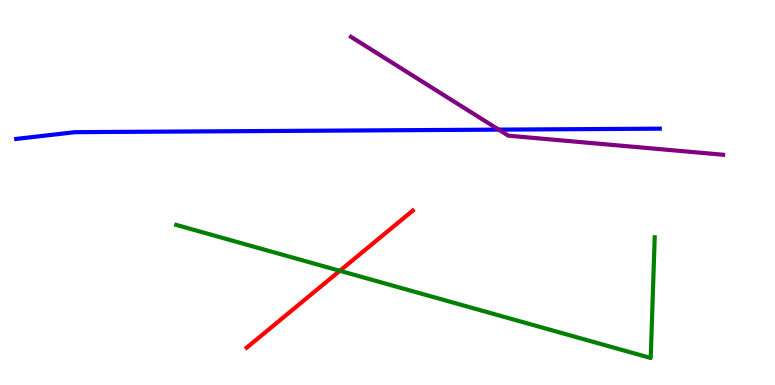[{'lines': ['blue', 'red'], 'intersections': []}, {'lines': ['green', 'red'], 'intersections': [{'x': 4.38, 'y': 2.97}]}, {'lines': ['purple', 'red'], 'intersections': []}, {'lines': ['blue', 'green'], 'intersections': []}, {'lines': ['blue', 'purple'], 'intersections': [{'x': 6.44, 'y': 6.63}]}, {'lines': ['green', 'purple'], 'intersections': []}]